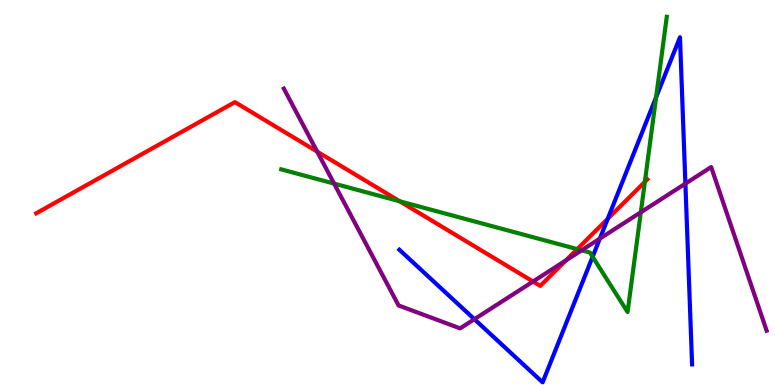[{'lines': ['blue', 'red'], 'intersections': [{'x': 7.84, 'y': 4.32}]}, {'lines': ['green', 'red'], 'intersections': [{'x': 5.16, 'y': 4.77}, {'x': 7.45, 'y': 3.53}, {'x': 8.32, 'y': 5.28}]}, {'lines': ['purple', 'red'], 'intersections': [{'x': 4.09, 'y': 6.06}, {'x': 6.88, 'y': 2.69}, {'x': 7.3, 'y': 3.24}]}, {'lines': ['blue', 'green'], 'intersections': [{'x': 7.65, 'y': 3.33}, {'x': 8.47, 'y': 7.47}]}, {'lines': ['blue', 'purple'], 'intersections': [{'x': 6.12, 'y': 1.71}, {'x': 7.74, 'y': 3.8}, {'x': 8.84, 'y': 5.23}]}, {'lines': ['green', 'purple'], 'intersections': [{'x': 4.31, 'y': 5.23}, {'x': 7.5, 'y': 3.5}, {'x': 8.27, 'y': 4.49}]}]